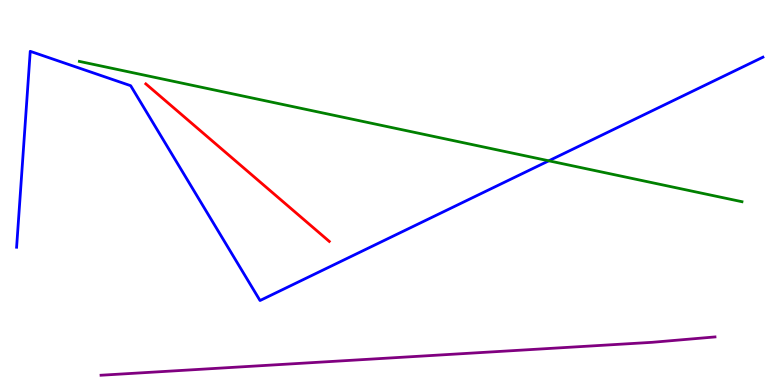[{'lines': ['blue', 'red'], 'intersections': []}, {'lines': ['green', 'red'], 'intersections': []}, {'lines': ['purple', 'red'], 'intersections': []}, {'lines': ['blue', 'green'], 'intersections': [{'x': 7.08, 'y': 5.82}]}, {'lines': ['blue', 'purple'], 'intersections': []}, {'lines': ['green', 'purple'], 'intersections': []}]